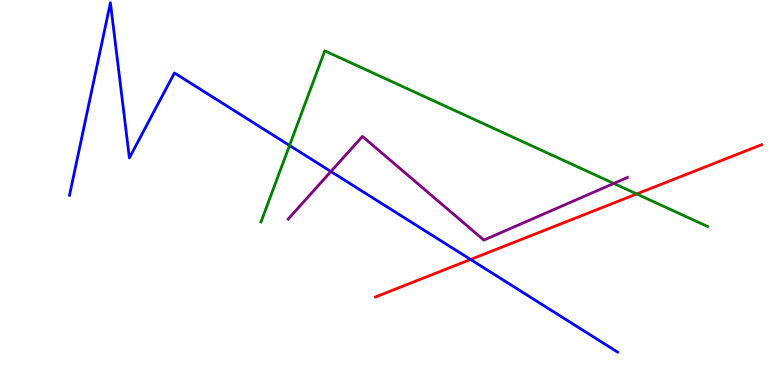[{'lines': ['blue', 'red'], 'intersections': [{'x': 6.07, 'y': 3.26}]}, {'lines': ['green', 'red'], 'intersections': [{'x': 8.22, 'y': 4.96}]}, {'lines': ['purple', 'red'], 'intersections': []}, {'lines': ['blue', 'green'], 'intersections': [{'x': 3.74, 'y': 6.22}]}, {'lines': ['blue', 'purple'], 'intersections': [{'x': 4.27, 'y': 5.55}]}, {'lines': ['green', 'purple'], 'intersections': [{'x': 7.92, 'y': 5.24}]}]